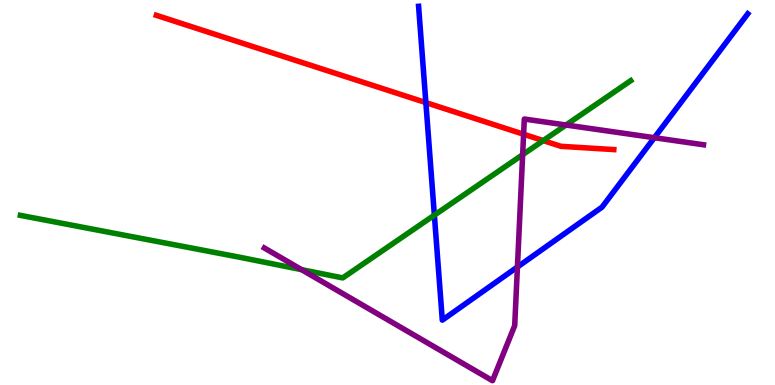[{'lines': ['blue', 'red'], 'intersections': [{'x': 5.49, 'y': 7.34}]}, {'lines': ['green', 'red'], 'intersections': [{'x': 7.01, 'y': 6.35}]}, {'lines': ['purple', 'red'], 'intersections': [{'x': 6.76, 'y': 6.51}]}, {'lines': ['blue', 'green'], 'intersections': [{'x': 5.6, 'y': 4.41}]}, {'lines': ['blue', 'purple'], 'intersections': [{'x': 6.68, 'y': 3.07}, {'x': 8.44, 'y': 6.42}]}, {'lines': ['green', 'purple'], 'intersections': [{'x': 3.89, 'y': 3.0}, {'x': 6.74, 'y': 5.98}, {'x': 7.3, 'y': 6.75}]}]